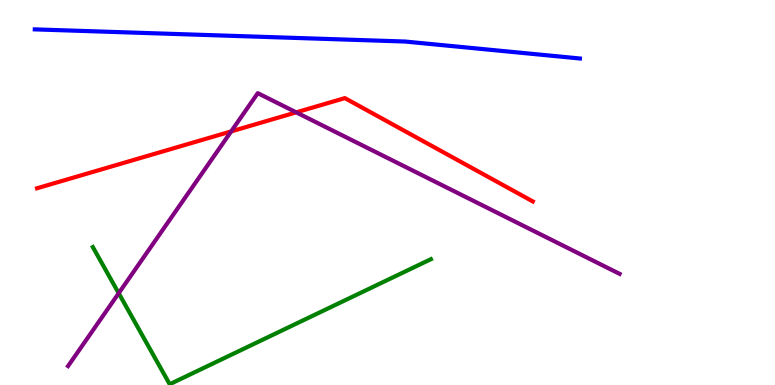[{'lines': ['blue', 'red'], 'intersections': []}, {'lines': ['green', 'red'], 'intersections': []}, {'lines': ['purple', 'red'], 'intersections': [{'x': 2.98, 'y': 6.59}, {'x': 3.82, 'y': 7.08}]}, {'lines': ['blue', 'green'], 'intersections': []}, {'lines': ['blue', 'purple'], 'intersections': []}, {'lines': ['green', 'purple'], 'intersections': [{'x': 1.53, 'y': 2.38}]}]